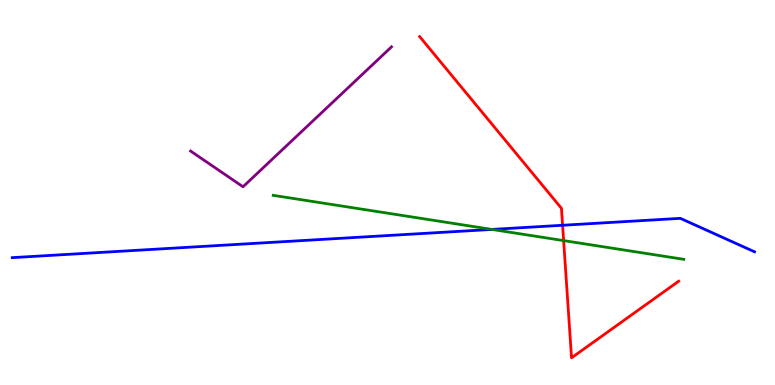[{'lines': ['blue', 'red'], 'intersections': [{'x': 7.26, 'y': 4.15}]}, {'lines': ['green', 'red'], 'intersections': [{'x': 7.27, 'y': 3.75}]}, {'lines': ['purple', 'red'], 'intersections': []}, {'lines': ['blue', 'green'], 'intersections': [{'x': 6.35, 'y': 4.04}]}, {'lines': ['blue', 'purple'], 'intersections': []}, {'lines': ['green', 'purple'], 'intersections': []}]